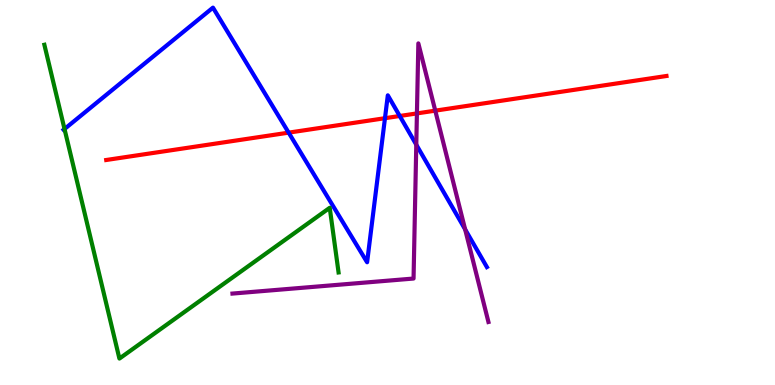[{'lines': ['blue', 'red'], 'intersections': [{'x': 3.72, 'y': 6.55}, {'x': 4.97, 'y': 6.93}, {'x': 5.16, 'y': 6.99}]}, {'lines': ['green', 'red'], 'intersections': []}, {'lines': ['purple', 'red'], 'intersections': [{'x': 5.38, 'y': 7.05}, {'x': 5.62, 'y': 7.13}]}, {'lines': ['blue', 'green'], 'intersections': [{'x': 0.832, 'y': 6.65}]}, {'lines': ['blue', 'purple'], 'intersections': [{'x': 5.37, 'y': 6.24}, {'x': 6.0, 'y': 4.04}]}, {'lines': ['green', 'purple'], 'intersections': []}]